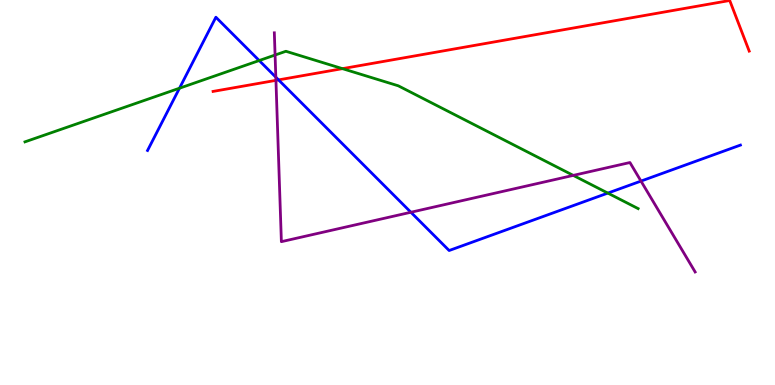[{'lines': ['blue', 'red'], 'intersections': [{'x': 3.59, 'y': 7.92}]}, {'lines': ['green', 'red'], 'intersections': [{'x': 4.42, 'y': 8.22}]}, {'lines': ['purple', 'red'], 'intersections': [{'x': 3.56, 'y': 7.91}]}, {'lines': ['blue', 'green'], 'intersections': [{'x': 2.32, 'y': 7.71}, {'x': 3.34, 'y': 8.43}, {'x': 7.84, 'y': 4.98}]}, {'lines': ['blue', 'purple'], 'intersections': [{'x': 3.56, 'y': 8.0}, {'x': 5.3, 'y': 4.49}, {'x': 8.27, 'y': 5.3}]}, {'lines': ['green', 'purple'], 'intersections': [{'x': 3.55, 'y': 8.57}, {'x': 7.4, 'y': 5.44}]}]